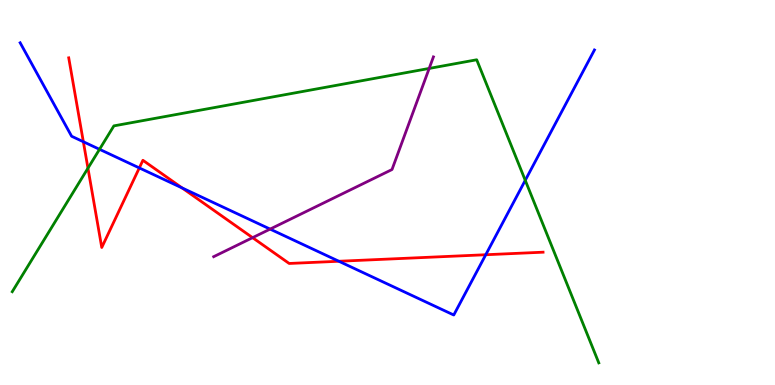[{'lines': ['blue', 'red'], 'intersections': [{'x': 1.08, 'y': 6.32}, {'x': 1.8, 'y': 5.64}, {'x': 2.35, 'y': 5.12}, {'x': 4.37, 'y': 3.21}, {'x': 6.27, 'y': 3.38}]}, {'lines': ['green', 'red'], 'intersections': [{'x': 1.13, 'y': 5.63}]}, {'lines': ['purple', 'red'], 'intersections': [{'x': 3.26, 'y': 3.83}]}, {'lines': ['blue', 'green'], 'intersections': [{'x': 1.28, 'y': 6.12}, {'x': 6.78, 'y': 5.32}]}, {'lines': ['blue', 'purple'], 'intersections': [{'x': 3.49, 'y': 4.05}]}, {'lines': ['green', 'purple'], 'intersections': [{'x': 5.54, 'y': 8.22}]}]